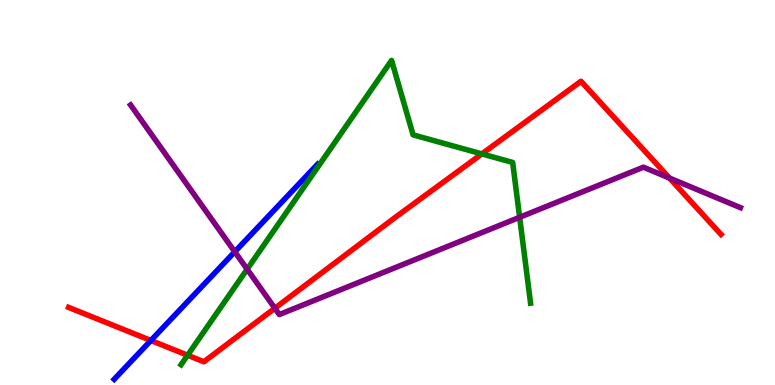[{'lines': ['blue', 'red'], 'intersections': [{'x': 1.95, 'y': 1.16}]}, {'lines': ['green', 'red'], 'intersections': [{'x': 2.42, 'y': 0.773}, {'x': 6.22, 'y': 6.0}]}, {'lines': ['purple', 'red'], 'intersections': [{'x': 3.55, 'y': 1.99}, {'x': 8.64, 'y': 5.38}]}, {'lines': ['blue', 'green'], 'intersections': []}, {'lines': ['blue', 'purple'], 'intersections': [{'x': 3.03, 'y': 3.46}]}, {'lines': ['green', 'purple'], 'intersections': [{'x': 3.19, 'y': 3.01}, {'x': 6.71, 'y': 4.36}]}]